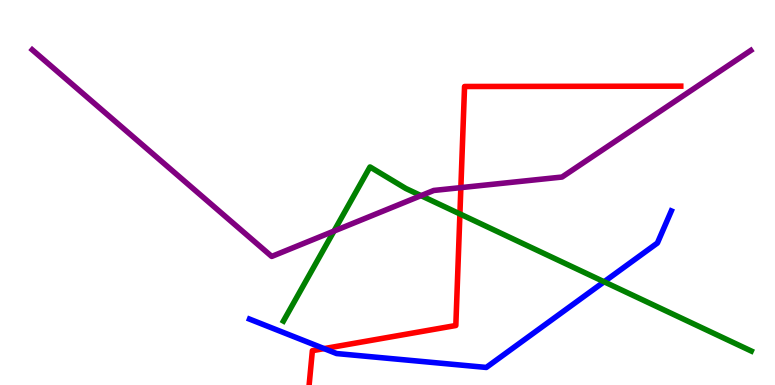[{'lines': ['blue', 'red'], 'intersections': [{'x': 4.18, 'y': 0.945}]}, {'lines': ['green', 'red'], 'intersections': [{'x': 5.93, 'y': 4.44}]}, {'lines': ['purple', 'red'], 'intersections': [{'x': 5.95, 'y': 5.13}]}, {'lines': ['blue', 'green'], 'intersections': [{'x': 7.79, 'y': 2.68}]}, {'lines': ['blue', 'purple'], 'intersections': []}, {'lines': ['green', 'purple'], 'intersections': [{'x': 4.31, 'y': 4.0}, {'x': 5.43, 'y': 4.92}]}]